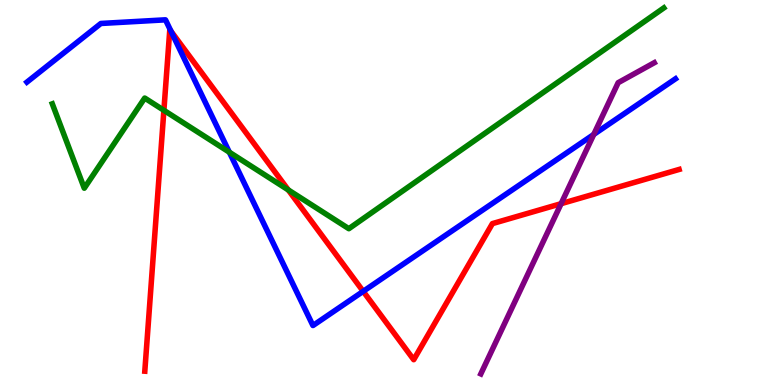[{'lines': ['blue', 'red'], 'intersections': [{'x': 2.21, 'y': 9.19}, {'x': 4.69, 'y': 2.43}]}, {'lines': ['green', 'red'], 'intersections': [{'x': 2.11, 'y': 7.13}, {'x': 3.72, 'y': 5.07}]}, {'lines': ['purple', 'red'], 'intersections': [{'x': 7.24, 'y': 4.71}]}, {'lines': ['blue', 'green'], 'intersections': [{'x': 2.96, 'y': 6.05}]}, {'lines': ['blue', 'purple'], 'intersections': [{'x': 7.66, 'y': 6.51}]}, {'lines': ['green', 'purple'], 'intersections': []}]